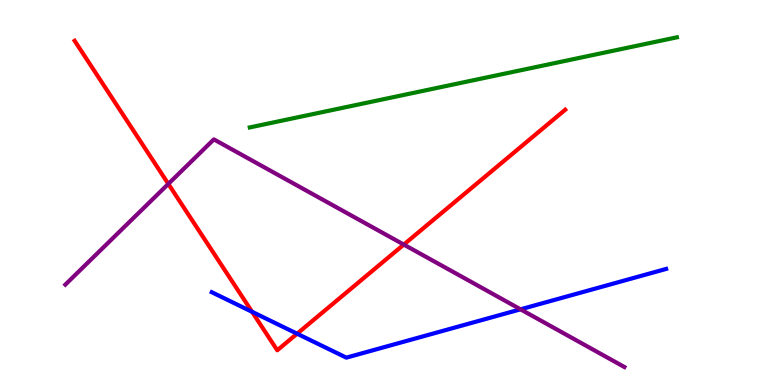[{'lines': ['blue', 'red'], 'intersections': [{'x': 3.25, 'y': 1.9}, {'x': 3.83, 'y': 1.33}]}, {'lines': ['green', 'red'], 'intersections': []}, {'lines': ['purple', 'red'], 'intersections': [{'x': 2.17, 'y': 5.22}, {'x': 5.21, 'y': 3.65}]}, {'lines': ['blue', 'green'], 'intersections': []}, {'lines': ['blue', 'purple'], 'intersections': [{'x': 6.72, 'y': 1.97}]}, {'lines': ['green', 'purple'], 'intersections': []}]